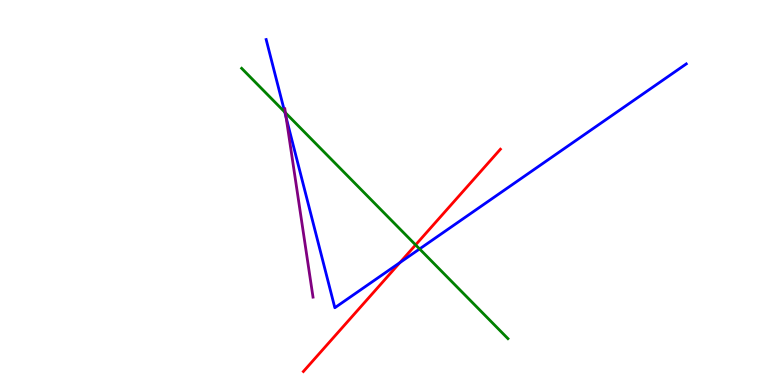[{'lines': ['blue', 'red'], 'intersections': [{'x': 5.16, 'y': 3.18}]}, {'lines': ['green', 'red'], 'intersections': [{'x': 5.36, 'y': 3.64}]}, {'lines': ['purple', 'red'], 'intersections': []}, {'lines': ['blue', 'green'], 'intersections': [{'x': 3.67, 'y': 7.09}, {'x': 5.41, 'y': 3.53}]}, {'lines': ['blue', 'purple'], 'intersections': [{'x': 3.69, 'y': 6.95}]}, {'lines': ['green', 'purple'], 'intersections': [{'x': 3.68, 'y': 7.07}]}]